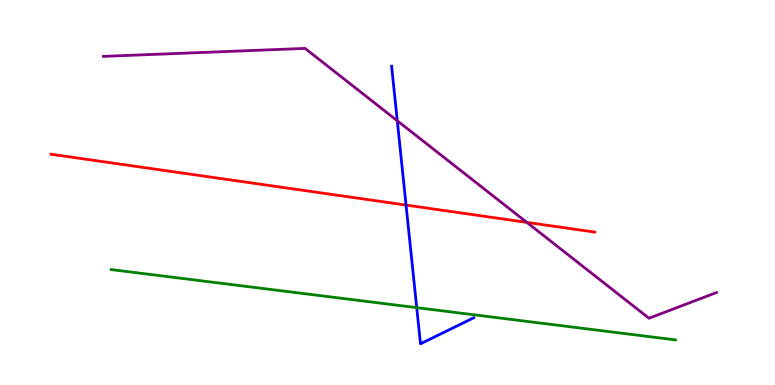[{'lines': ['blue', 'red'], 'intersections': [{'x': 5.24, 'y': 4.67}]}, {'lines': ['green', 'red'], 'intersections': []}, {'lines': ['purple', 'red'], 'intersections': [{'x': 6.8, 'y': 4.22}]}, {'lines': ['blue', 'green'], 'intersections': [{'x': 5.38, 'y': 2.01}]}, {'lines': ['blue', 'purple'], 'intersections': [{'x': 5.13, 'y': 6.86}]}, {'lines': ['green', 'purple'], 'intersections': []}]